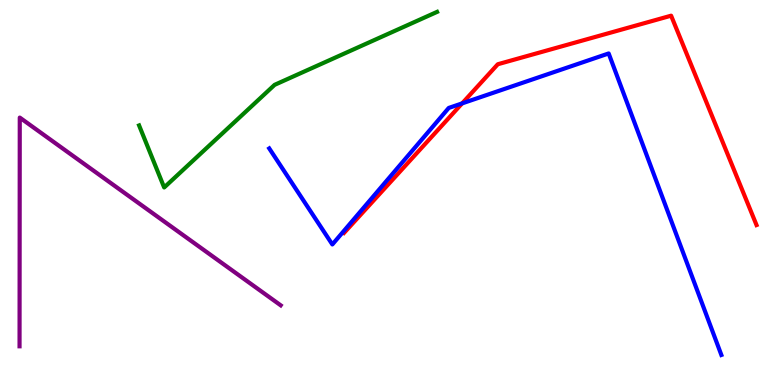[{'lines': ['blue', 'red'], 'intersections': [{'x': 5.96, 'y': 7.31}]}, {'lines': ['green', 'red'], 'intersections': []}, {'lines': ['purple', 'red'], 'intersections': []}, {'lines': ['blue', 'green'], 'intersections': []}, {'lines': ['blue', 'purple'], 'intersections': []}, {'lines': ['green', 'purple'], 'intersections': []}]